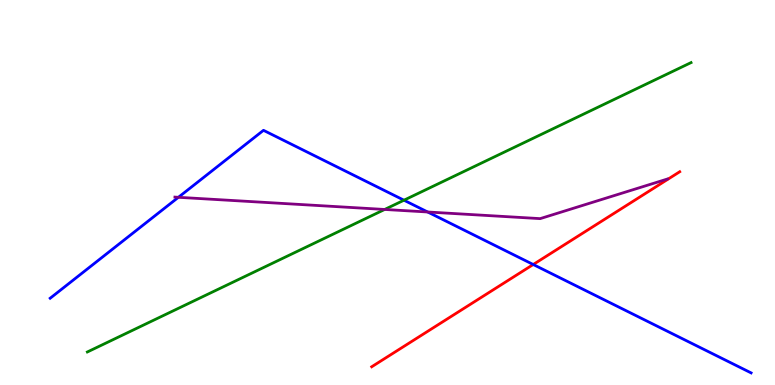[{'lines': ['blue', 'red'], 'intersections': [{'x': 6.88, 'y': 3.13}]}, {'lines': ['green', 'red'], 'intersections': []}, {'lines': ['purple', 'red'], 'intersections': []}, {'lines': ['blue', 'green'], 'intersections': [{'x': 5.21, 'y': 4.8}]}, {'lines': ['blue', 'purple'], 'intersections': [{'x': 2.3, 'y': 4.88}, {'x': 5.52, 'y': 4.49}]}, {'lines': ['green', 'purple'], 'intersections': [{'x': 4.96, 'y': 4.56}]}]